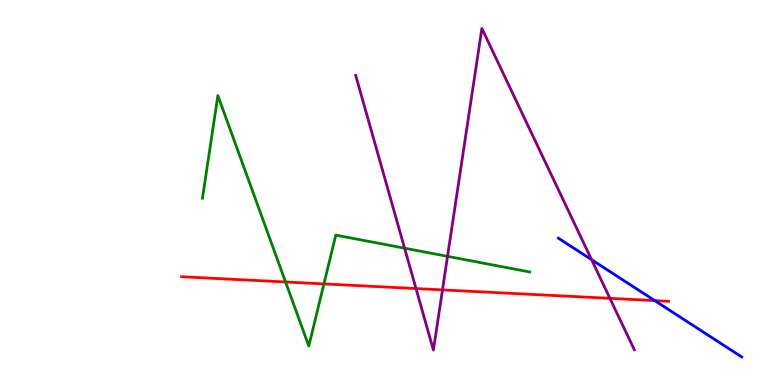[{'lines': ['blue', 'red'], 'intersections': [{'x': 8.45, 'y': 2.19}]}, {'lines': ['green', 'red'], 'intersections': [{'x': 3.68, 'y': 2.68}, {'x': 4.18, 'y': 2.63}]}, {'lines': ['purple', 'red'], 'intersections': [{'x': 5.37, 'y': 2.51}, {'x': 5.71, 'y': 2.47}, {'x': 7.87, 'y': 2.25}]}, {'lines': ['blue', 'green'], 'intersections': []}, {'lines': ['blue', 'purple'], 'intersections': [{'x': 7.63, 'y': 3.25}]}, {'lines': ['green', 'purple'], 'intersections': [{'x': 5.22, 'y': 3.55}, {'x': 5.77, 'y': 3.34}]}]